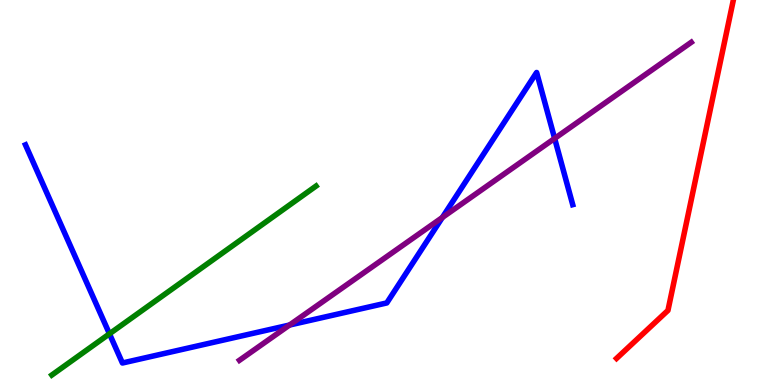[{'lines': ['blue', 'red'], 'intersections': []}, {'lines': ['green', 'red'], 'intersections': []}, {'lines': ['purple', 'red'], 'intersections': []}, {'lines': ['blue', 'green'], 'intersections': [{'x': 1.41, 'y': 1.33}]}, {'lines': ['blue', 'purple'], 'intersections': [{'x': 3.74, 'y': 1.56}, {'x': 5.71, 'y': 4.35}, {'x': 7.16, 'y': 6.4}]}, {'lines': ['green', 'purple'], 'intersections': []}]